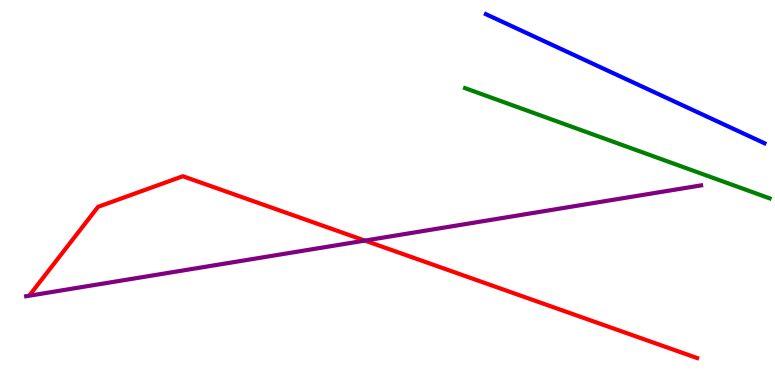[{'lines': ['blue', 'red'], 'intersections': []}, {'lines': ['green', 'red'], 'intersections': []}, {'lines': ['purple', 'red'], 'intersections': [{'x': 4.71, 'y': 3.75}]}, {'lines': ['blue', 'green'], 'intersections': []}, {'lines': ['blue', 'purple'], 'intersections': []}, {'lines': ['green', 'purple'], 'intersections': []}]